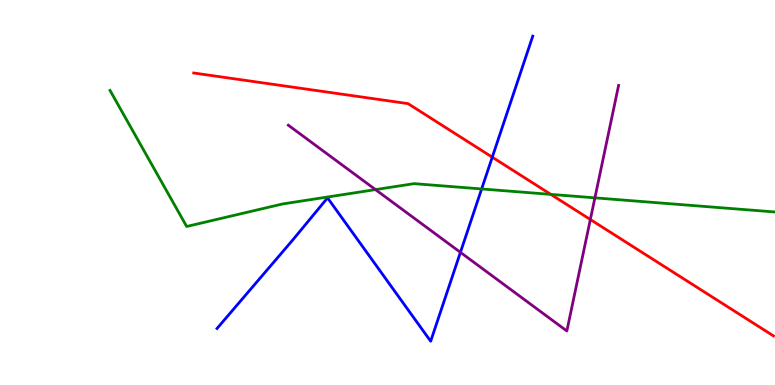[{'lines': ['blue', 'red'], 'intersections': [{'x': 6.35, 'y': 5.92}]}, {'lines': ['green', 'red'], 'intersections': [{'x': 7.11, 'y': 4.95}]}, {'lines': ['purple', 'red'], 'intersections': [{'x': 7.62, 'y': 4.3}]}, {'lines': ['blue', 'green'], 'intersections': [{'x': 6.21, 'y': 5.09}]}, {'lines': ['blue', 'purple'], 'intersections': [{'x': 5.94, 'y': 3.45}]}, {'lines': ['green', 'purple'], 'intersections': [{'x': 4.85, 'y': 5.08}, {'x': 7.68, 'y': 4.86}]}]